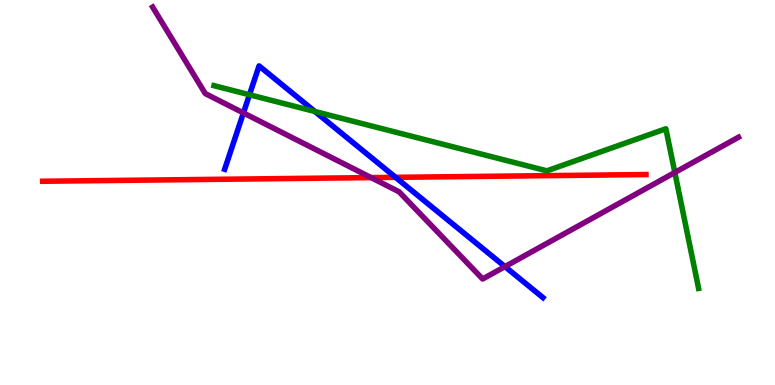[{'lines': ['blue', 'red'], 'intersections': [{'x': 5.1, 'y': 5.39}]}, {'lines': ['green', 'red'], 'intersections': []}, {'lines': ['purple', 'red'], 'intersections': [{'x': 4.79, 'y': 5.39}]}, {'lines': ['blue', 'green'], 'intersections': [{'x': 3.22, 'y': 7.54}, {'x': 4.06, 'y': 7.1}]}, {'lines': ['blue', 'purple'], 'intersections': [{'x': 3.14, 'y': 7.07}, {'x': 6.52, 'y': 3.08}]}, {'lines': ['green', 'purple'], 'intersections': [{'x': 8.71, 'y': 5.52}]}]